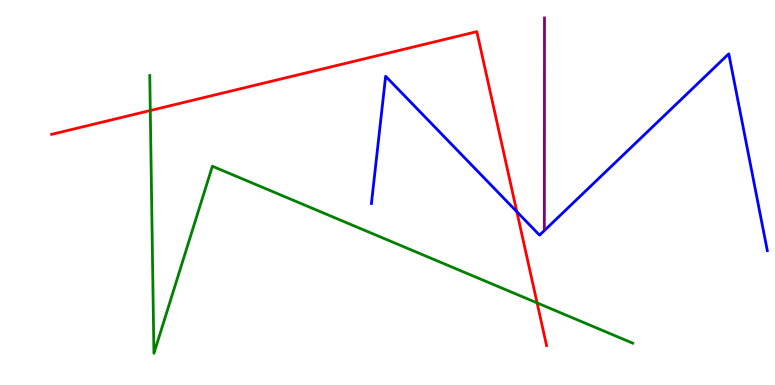[{'lines': ['blue', 'red'], 'intersections': [{'x': 6.67, 'y': 4.5}]}, {'lines': ['green', 'red'], 'intersections': [{'x': 1.94, 'y': 7.13}, {'x': 6.93, 'y': 2.13}]}, {'lines': ['purple', 'red'], 'intersections': []}, {'lines': ['blue', 'green'], 'intersections': []}, {'lines': ['blue', 'purple'], 'intersections': []}, {'lines': ['green', 'purple'], 'intersections': []}]